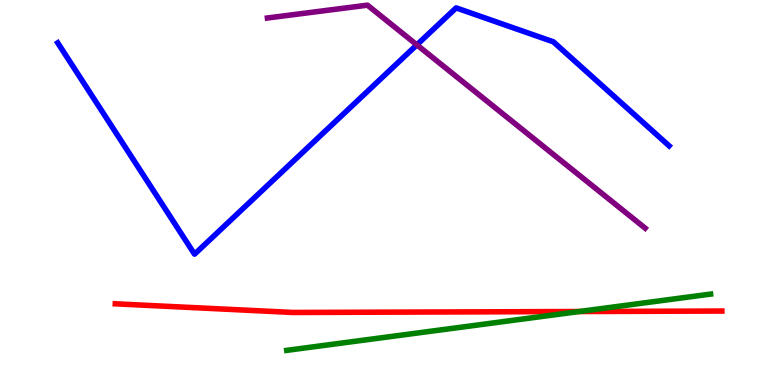[{'lines': ['blue', 'red'], 'intersections': []}, {'lines': ['green', 'red'], 'intersections': [{'x': 7.48, 'y': 1.91}]}, {'lines': ['purple', 'red'], 'intersections': []}, {'lines': ['blue', 'green'], 'intersections': []}, {'lines': ['blue', 'purple'], 'intersections': [{'x': 5.38, 'y': 8.84}]}, {'lines': ['green', 'purple'], 'intersections': []}]